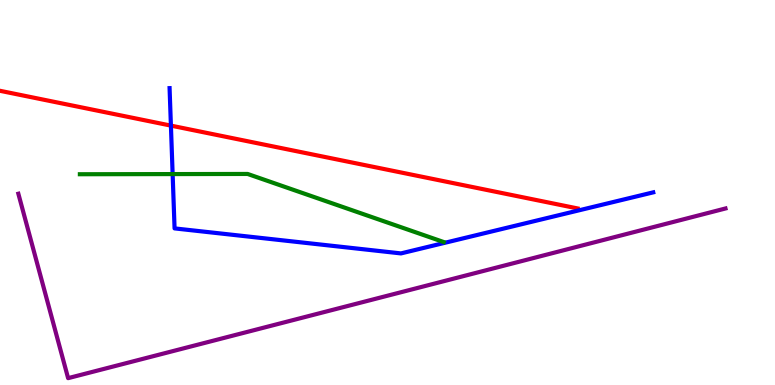[{'lines': ['blue', 'red'], 'intersections': [{'x': 2.21, 'y': 6.74}]}, {'lines': ['green', 'red'], 'intersections': []}, {'lines': ['purple', 'red'], 'intersections': []}, {'lines': ['blue', 'green'], 'intersections': [{'x': 2.23, 'y': 5.48}]}, {'lines': ['blue', 'purple'], 'intersections': []}, {'lines': ['green', 'purple'], 'intersections': []}]